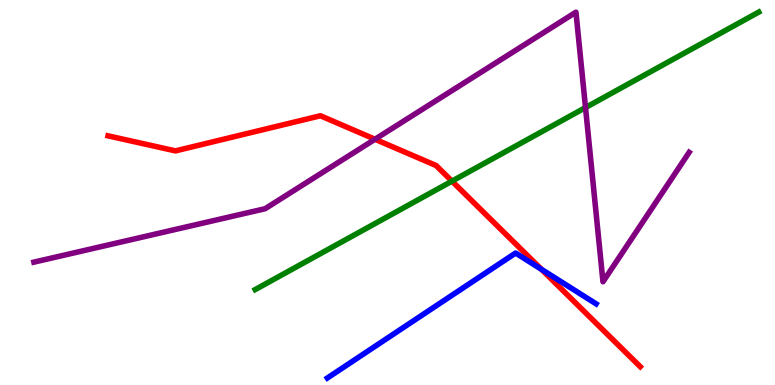[{'lines': ['blue', 'red'], 'intersections': [{'x': 6.99, 'y': 3.0}]}, {'lines': ['green', 'red'], 'intersections': [{'x': 5.83, 'y': 5.29}]}, {'lines': ['purple', 'red'], 'intersections': [{'x': 4.84, 'y': 6.38}]}, {'lines': ['blue', 'green'], 'intersections': []}, {'lines': ['blue', 'purple'], 'intersections': []}, {'lines': ['green', 'purple'], 'intersections': [{'x': 7.56, 'y': 7.21}]}]